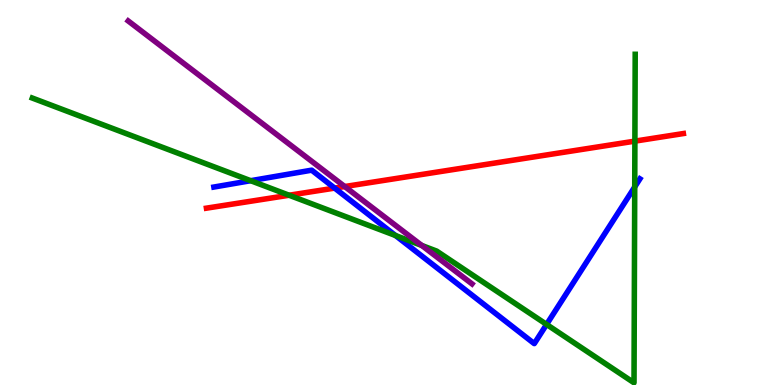[{'lines': ['blue', 'red'], 'intersections': [{'x': 4.32, 'y': 5.11}]}, {'lines': ['green', 'red'], 'intersections': [{'x': 3.73, 'y': 4.93}, {'x': 8.19, 'y': 6.33}]}, {'lines': ['purple', 'red'], 'intersections': [{'x': 4.45, 'y': 5.16}]}, {'lines': ['blue', 'green'], 'intersections': [{'x': 3.23, 'y': 5.31}, {'x': 5.1, 'y': 3.88}, {'x': 7.05, 'y': 1.57}, {'x': 8.19, 'y': 5.14}]}, {'lines': ['blue', 'purple'], 'intersections': []}, {'lines': ['green', 'purple'], 'intersections': [{'x': 5.44, 'y': 3.62}]}]